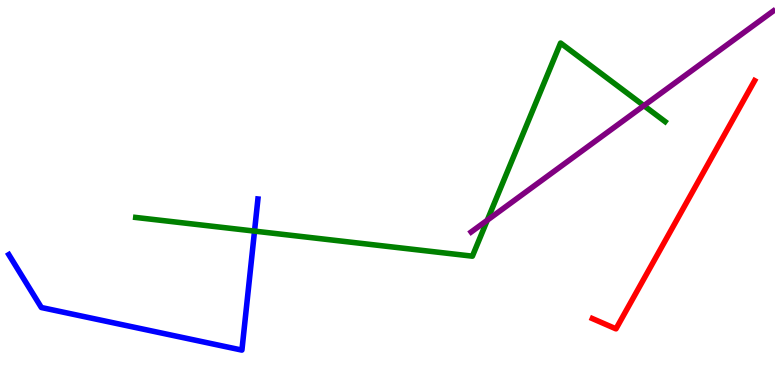[{'lines': ['blue', 'red'], 'intersections': []}, {'lines': ['green', 'red'], 'intersections': []}, {'lines': ['purple', 'red'], 'intersections': []}, {'lines': ['blue', 'green'], 'intersections': [{'x': 3.28, 'y': 4.0}]}, {'lines': ['blue', 'purple'], 'intersections': []}, {'lines': ['green', 'purple'], 'intersections': [{'x': 6.29, 'y': 4.28}, {'x': 8.31, 'y': 7.26}]}]